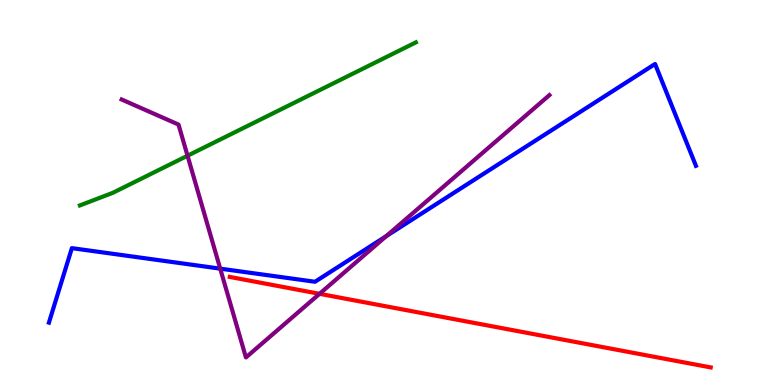[{'lines': ['blue', 'red'], 'intersections': []}, {'lines': ['green', 'red'], 'intersections': []}, {'lines': ['purple', 'red'], 'intersections': [{'x': 4.12, 'y': 2.37}]}, {'lines': ['blue', 'green'], 'intersections': []}, {'lines': ['blue', 'purple'], 'intersections': [{'x': 2.84, 'y': 3.02}, {'x': 4.98, 'y': 3.87}]}, {'lines': ['green', 'purple'], 'intersections': [{'x': 2.42, 'y': 5.96}]}]